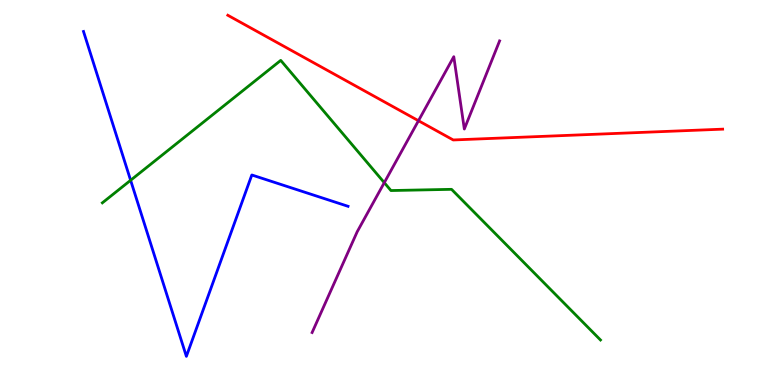[{'lines': ['blue', 'red'], 'intersections': []}, {'lines': ['green', 'red'], 'intersections': []}, {'lines': ['purple', 'red'], 'intersections': [{'x': 5.4, 'y': 6.86}]}, {'lines': ['blue', 'green'], 'intersections': [{'x': 1.69, 'y': 5.32}]}, {'lines': ['blue', 'purple'], 'intersections': []}, {'lines': ['green', 'purple'], 'intersections': [{'x': 4.96, 'y': 5.26}]}]